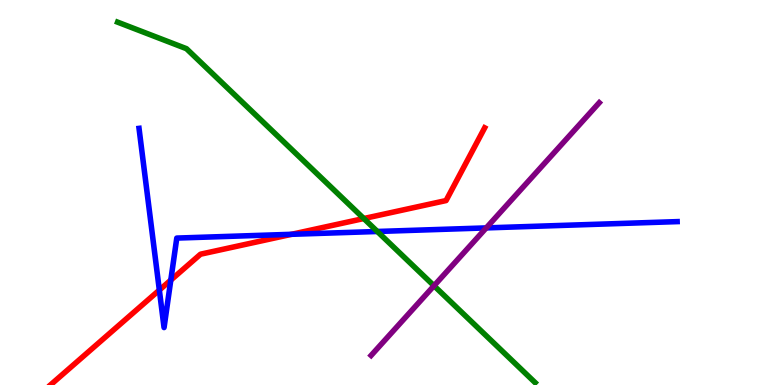[{'lines': ['blue', 'red'], 'intersections': [{'x': 2.06, 'y': 2.47}, {'x': 2.2, 'y': 2.72}, {'x': 3.76, 'y': 3.91}]}, {'lines': ['green', 'red'], 'intersections': [{'x': 4.69, 'y': 4.32}]}, {'lines': ['purple', 'red'], 'intersections': []}, {'lines': ['blue', 'green'], 'intersections': [{'x': 4.87, 'y': 3.99}]}, {'lines': ['blue', 'purple'], 'intersections': [{'x': 6.27, 'y': 4.08}]}, {'lines': ['green', 'purple'], 'intersections': [{'x': 5.6, 'y': 2.58}]}]